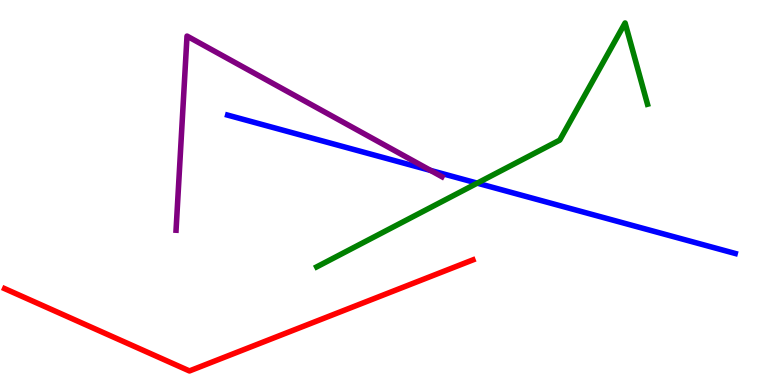[{'lines': ['blue', 'red'], 'intersections': []}, {'lines': ['green', 'red'], 'intersections': []}, {'lines': ['purple', 'red'], 'intersections': []}, {'lines': ['blue', 'green'], 'intersections': [{'x': 6.16, 'y': 5.24}]}, {'lines': ['blue', 'purple'], 'intersections': [{'x': 5.56, 'y': 5.57}]}, {'lines': ['green', 'purple'], 'intersections': []}]